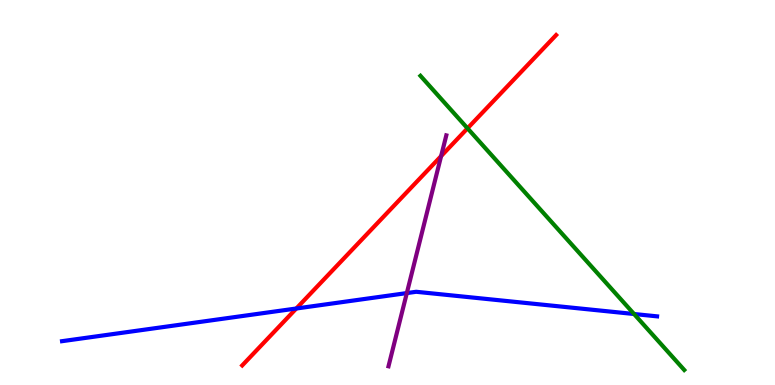[{'lines': ['blue', 'red'], 'intersections': [{'x': 3.82, 'y': 1.99}]}, {'lines': ['green', 'red'], 'intersections': [{'x': 6.03, 'y': 6.67}]}, {'lines': ['purple', 'red'], 'intersections': [{'x': 5.69, 'y': 5.95}]}, {'lines': ['blue', 'green'], 'intersections': [{'x': 8.18, 'y': 1.84}]}, {'lines': ['blue', 'purple'], 'intersections': [{'x': 5.25, 'y': 2.39}]}, {'lines': ['green', 'purple'], 'intersections': []}]